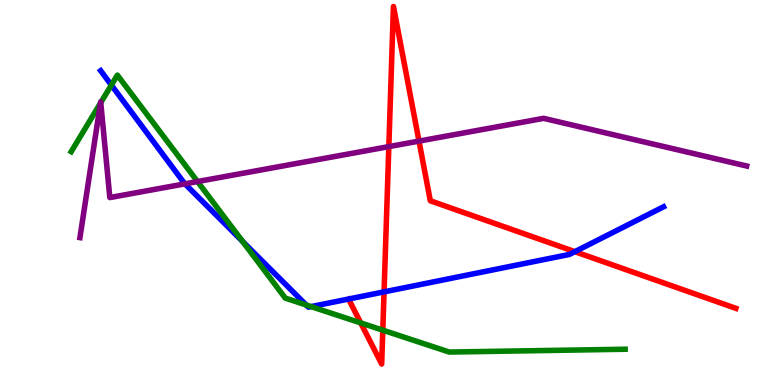[{'lines': ['blue', 'red'], 'intersections': [{'x': 4.96, 'y': 2.42}, {'x': 7.42, 'y': 3.46}]}, {'lines': ['green', 'red'], 'intersections': [{'x': 4.65, 'y': 1.61}, {'x': 4.94, 'y': 1.42}]}, {'lines': ['purple', 'red'], 'intersections': [{'x': 5.02, 'y': 6.19}, {'x': 5.41, 'y': 6.34}]}, {'lines': ['blue', 'green'], 'intersections': [{'x': 1.44, 'y': 7.79}, {'x': 3.13, 'y': 3.73}, {'x': 3.95, 'y': 2.08}, {'x': 4.01, 'y': 2.04}]}, {'lines': ['blue', 'purple'], 'intersections': [{'x': 2.39, 'y': 5.22}]}, {'lines': ['green', 'purple'], 'intersections': [{'x': 1.3, 'y': 7.32}, {'x': 1.3, 'y': 7.33}, {'x': 2.55, 'y': 5.28}]}]